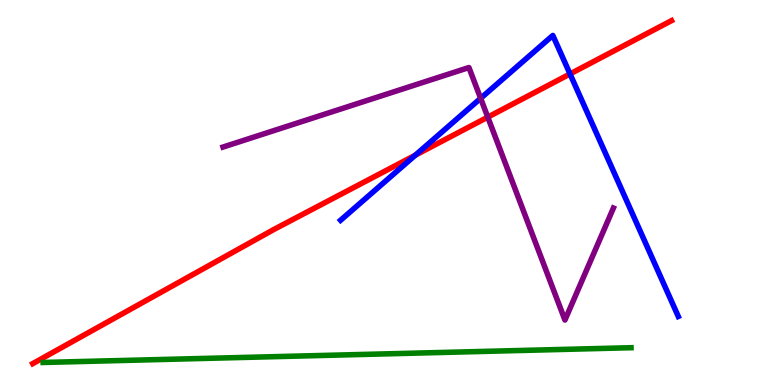[{'lines': ['blue', 'red'], 'intersections': [{'x': 5.36, 'y': 5.97}, {'x': 7.36, 'y': 8.08}]}, {'lines': ['green', 'red'], 'intersections': []}, {'lines': ['purple', 'red'], 'intersections': [{'x': 6.29, 'y': 6.96}]}, {'lines': ['blue', 'green'], 'intersections': []}, {'lines': ['blue', 'purple'], 'intersections': [{'x': 6.2, 'y': 7.45}]}, {'lines': ['green', 'purple'], 'intersections': []}]